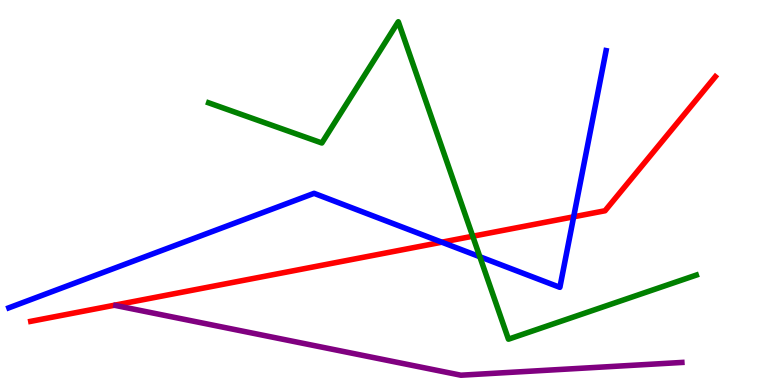[{'lines': ['blue', 'red'], 'intersections': [{'x': 5.7, 'y': 3.71}, {'x': 7.4, 'y': 4.37}]}, {'lines': ['green', 'red'], 'intersections': [{'x': 6.1, 'y': 3.86}]}, {'lines': ['purple', 'red'], 'intersections': []}, {'lines': ['blue', 'green'], 'intersections': [{'x': 6.19, 'y': 3.33}]}, {'lines': ['blue', 'purple'], 'intersections': []}, {'lines': ['green', 'purple'], 'intersections': []}]